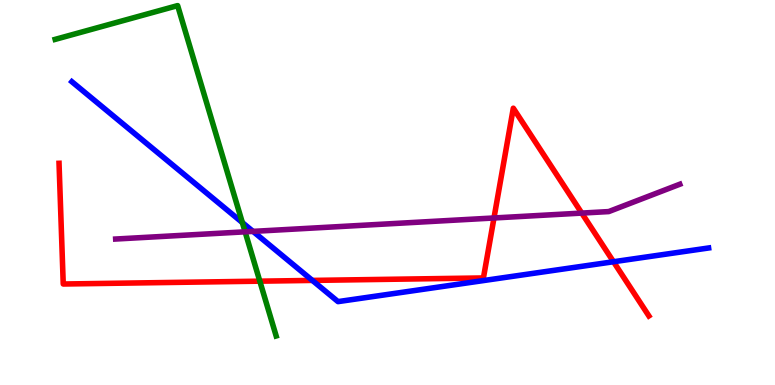[{'lines': ['blue', 'red'], 'intersections': [{'x': 4.03, 'y': 2.72}, {'x': 7.92, 'y': 3.2}]}, {'lines': ['green', 'red'], 'intersections': [{'x': 3.35, 'y': 2.7}]}, {'lines': ['purple', 'red'], 'intersections': [{'x': 6.37, 'y': 4.34}, {'x': 7.51, 'y': 4.47}]}, {'lines': ['blue', 'green'], 'intersections': [{'x': 3.13, 'y': 4.22}]}, {'lines': ['blue', 'purple'], 'intersections': [{'x': 3.26, 'y': 3.99}]}, {'lines': ['green', 'purple'], 'intersections': [{'x': 3.16, 'y': 3.98}]}]